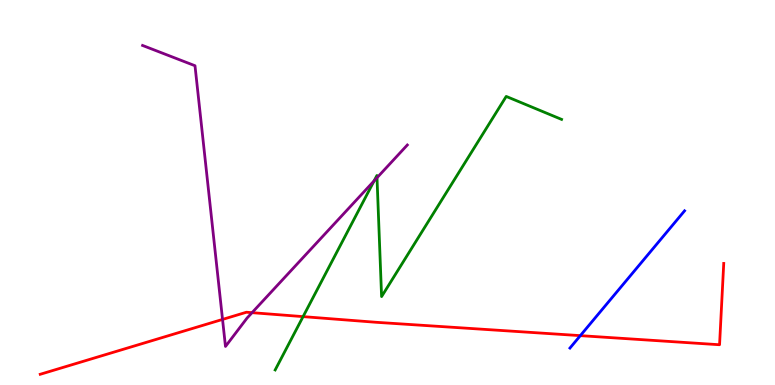[{'lines': ['blue', 'red'], 'intersections': [{'x': 7.49, 'y': 1.28}]}, {'lines': ['green', 'red'], 'intersections': [{'x': 3.91, 'y': 1.78}]}, {'lines': ['purple', 'red'], 'intersections': [{'x': 2.87, 'y': 1.7}, {'x': 3.25, 'y': 1.88}]}, {'lines': ['blue', 'green'], 'intersections': []}, {'lines': ['blue', 'purple'], 'intersections': []}, {'lines': ['green', 'purple'], 'intersections': [{'x': 4.83, 'y': 5.3}, {'x': 4.86, 'y': 5.38}]}]